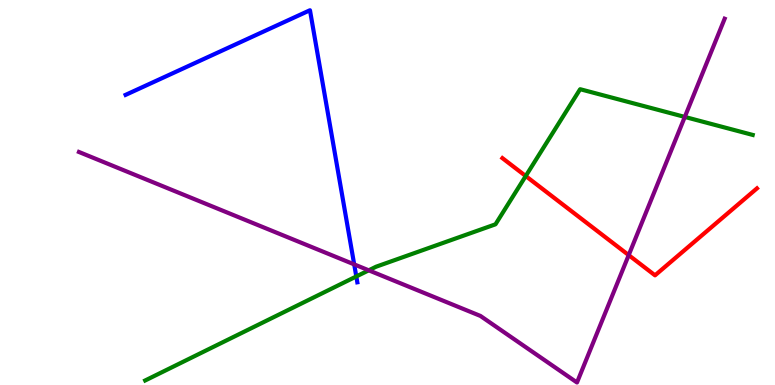[{'lines': ['blue', 'red'], 'intersections': []}, {'lines': ['green', 'red'], 'intersections': [{'x': 6.78, 'y': 5.43}]}, {'lines': ['purple', 'red'], 'intersections': [{'x': 8.11, 'y': 3.37}]}, {'lines': ['blue', 'green'], 'intersections': [{'x': 4.6, 'y': 2.82}]}, {'lines': ['blue', 'purple'], 'intersections': [{'x': 4.57, 'y': 3.13}]}, {'lines': ['green', 'purple'], 'intersections': [{'x': 4.76, 'y': 2.98}, {'x': 8.84, 'y': 6.96}]}]